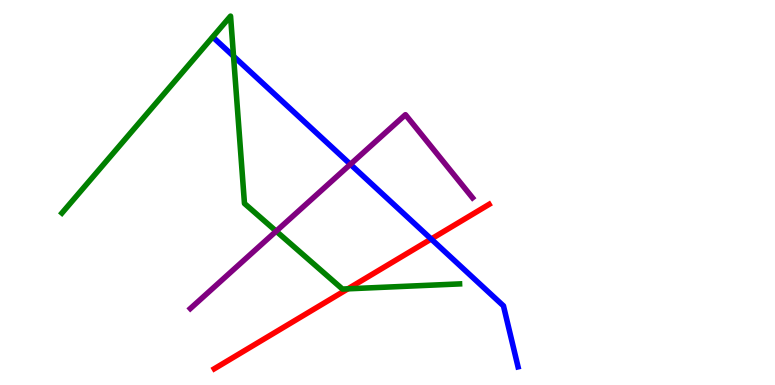[{'lines': ['blue', 'red'], 'intersections': [{'x': 5.56, 'y': 3.79}]}, {'lines': ['green', 'red'], 'intersections': [{'x': 4.49, 'y': 2.5}]}, {'lines': ['purple', 'red'], 'intersections': []}, {'lines': ['blue', 'green'], 'intersections': [{'x': 3.01, 'y': 8.54}]}, {'lines': ['blue', 'purple'], 'intersections': [{'x': 4.52, 'y': 5.73}]}, {'lines': ['green', 'purple'], 'intersections': [{'x': 3.56, 'y': 4.0}]}]